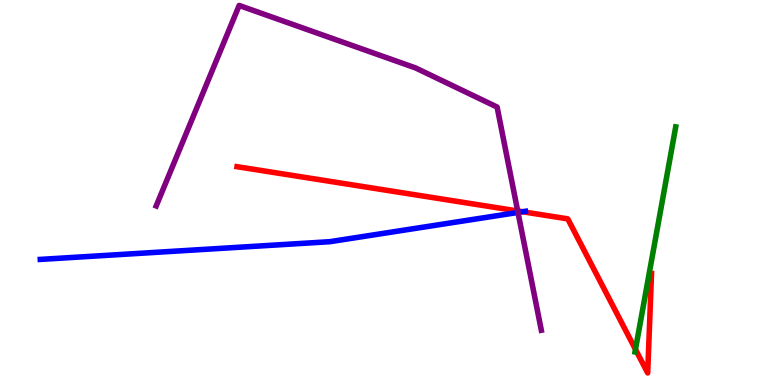[{'lines': ['blue', 'red'], 'intersections': [{'x': 6.74, 'y': 4.5}]}, {'lines': ['green', 'red'], 'intersections': [{'x': 8.2, 'y': 0.926}]}, {'lines': ['purple', 'red'], 'intersections': [{'x': 6.68, 'y': 4.52}]}, {'lines': ['blue', 'green'], 'intersections': []}, {'lines': ['blue', 'purple'], 'intersections': [{'x': 6.68, 'y': 4.48}]}, {'lines': ['green', 'purple'], 'intersections': []}]